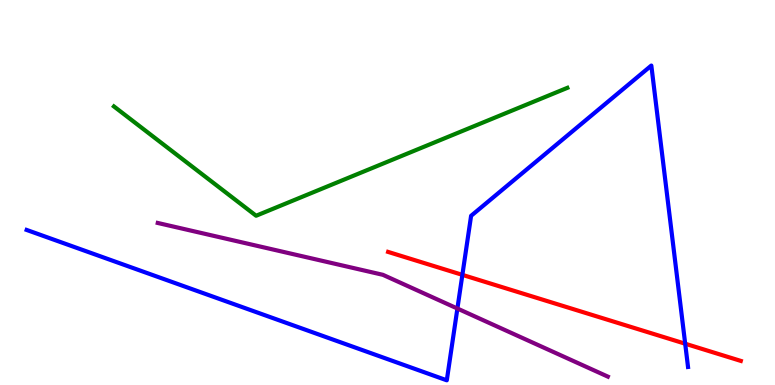[{'lines': ['blue', 'red'], 'intersections': [{'x': 5.97, 'y': 2.86}, {'x': 8.84, 'y': 1.07}]}, {'lines': ['green', 'red'], 'intersections': []}, {'lines': ['purple', 'red'], 'intersections': []}, {'lines': ['blue', 'green'], 'intersections': []}, {'lines': ['blue', 'purple'], 'intersections': [{'x': 5.9, 'y': 1.99}]}, {'lines': ['green', 'purple'], 'intersections': []}]